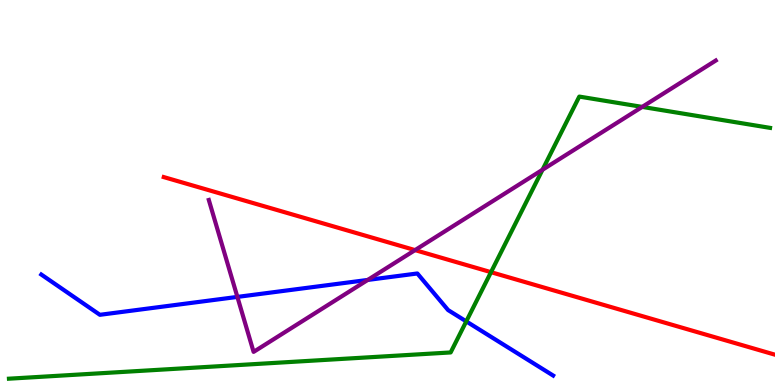[{'lines': ['blue', 'red'], 'intersections': []}, {'lines': ['green', 'red'], 'intersections': [{'x': 6.34, 'y': 2.93}]}, {'lines': ['purple', 'red'], 'intersections': [{'x': 5.36, 'y': 3.5}]}, {'lines': ['blue', 'green'], 'intersections': [{'x': 6.02, 'y': 1.65}]}, {'lines': ['blue', 'purple'], 'intersections': [{'x': 3.06, 'y': 2.29}, {'x': 4.74, 'y': 2.73}]}, {'lines': ['green', 'purple'], 'intersections': [{'x': 7.0, 'y': 5.59}, {'x': 8.29, 'y': 7.22}]}]